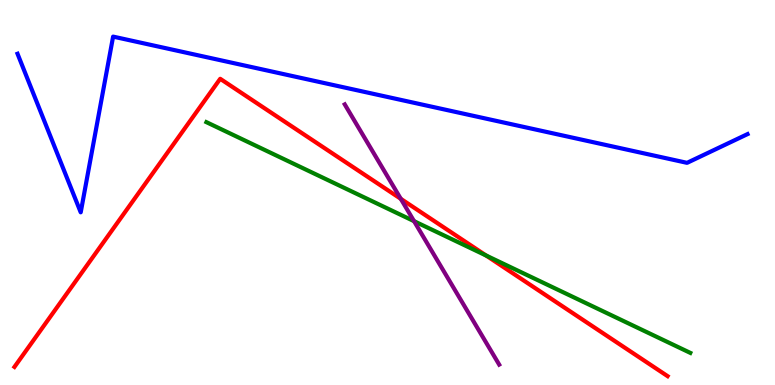[{'lines': ['blue', 'red'], 'intersections': []}, {'lines': ['green', 'red'], 'intersections': [{'x': 6.27, 'y': 3.36}]}, {'lines': ['purple', 'red'], 'intersections': [{'x': 5.17, 'y': 4.84}]}, {'lines': ['blue', 'green'], 'intersections': []}, {'lines': ['blue', 'purple'], 'intersections': []}, {'lines': ['green', 'purple'], 'intersections': [{'x': 5.34, 'y': 4.26}]}]